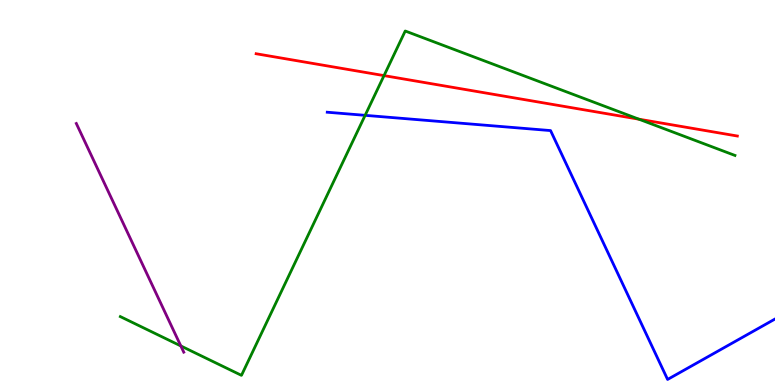[{'lines': ['blue', 'red'], 'intersections': []}, {'lines': ['green', 'red'], 'intersections': [{'x': 4.96, 'y': 8.04}, {'x': 8.24, 'y': 6.9}]}, {'lines': ['purple', 'red'], 'intersections': []}, {'lines': ['blue', 'green'], 'intersections': [{'x': 4.71, 'y': 7.0}]}, {'lines': ['blue', 'purple'], 'intersections': []}, {'lines': ['green', 'purple'], 'intersections': [{'x': 2.33, 'y': 1.01}]}]